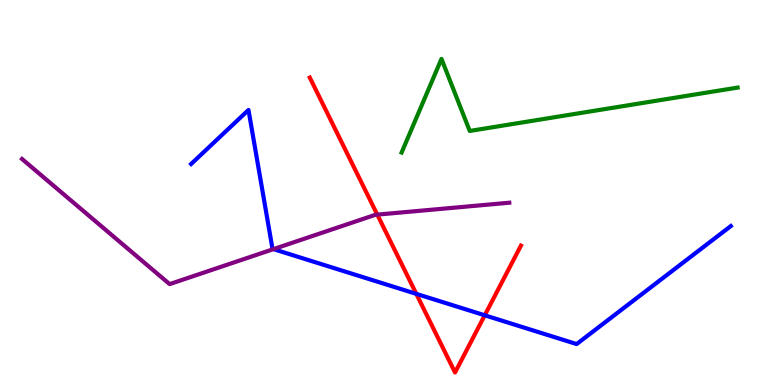[{'lines': ['blue', 'red'], 'intersections': [{'x': 5.37, 'y': 2.37}, {'x': 6.25, 'y': 1.81}]}, {'lines': ['green', 'red'], 'intersections': []}, {'lines': ['purple', 'red'], 'intersections': [{'x': 4.87, 'y': 4.43}]}, {'lines': ['blue', 'green'], 'intersections': []}, {'lines': ['blue', 'purple'], 'intersections': [{'x': 3.53, 'y': 3.53}]}, {'lines': ['green', 'purple'], 'intersections': []}]